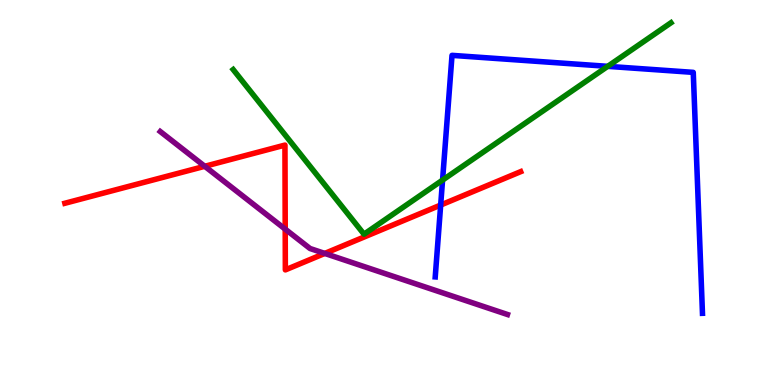[{'lines': ['blue', 'red'], 'intersections': [{'x': 5.69, 'y': 4.67}]}, {'lines': ['green', 'red'], 'intersections': []}, {'lines': ['purple', 'red'], 'intersections': [{'x': 2.64, 'y': 5.68}, {'x': 3.68, 'y': 4.05}, {'x': 4.19, 'y': 3.42}]}, {'lines': ['blue', 'green'], 'intersections': [{'x': 5.71, 'y': 5.32}, {'x': 7.84, 'y': 8.28}]}, {'lines': ['blue', 'purple'], 'intersections': []}, {'lines': ['green', 'purple'], 'intersections': []}]